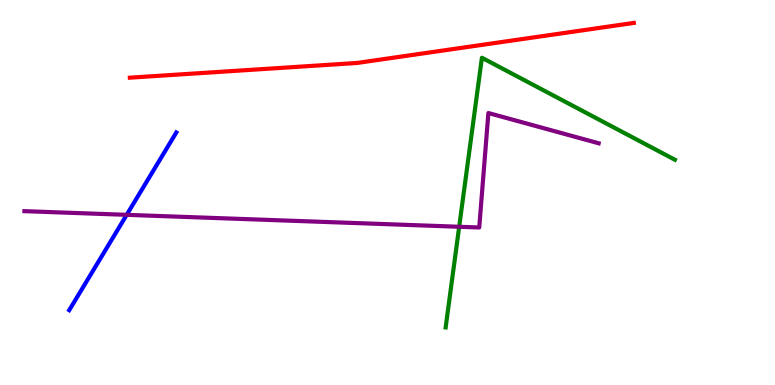[{'lines': ['blue', 'red'], 'intersections': []}, {'lines': ['green', 'red'], 'intersections': []}, {'lines': ['purple', 'red'], 'intersections': []}, {'lines': ['blue', 'green'], 'intersections': []}, {'lines': ['blue', 'purple'], 'intersections': [{'x': 1.63, 'y': 4.42}]}, {'lines': ['green', 'purple'], 'intersections': [{'x': 5.92, 'y': 4.11}]}]